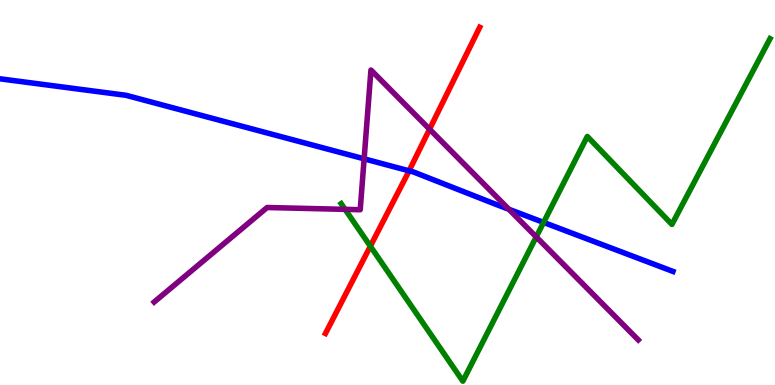[{'lines': ['blue', 'red'], 'intersections': [{'x': 5.28, 'y': 5.56}]}, {'lines': ['green', 'red'], 'intersections': [{'x': 4.78, 'y': 3.6}]}, {'lines': ['purple', 'red'], 'intersections': [{'x': 5.54, 'y': 6.64}]}, {'lines': ['blue', 'green'], 'intersections': [{'x': 7.01, 'y': 4.22}]}, {'lines': ['blue', 'purple'], 'intersections': [{'x': 4.7, 'y': 5.87}, {'x': 6.57, 'y': 4.56}]}, {'lines': ['green', 'purple'], 'intersections': [{'x': 4.45, 'y': 4.56}, {'x': 6.92, 'y': 3.85}]}]